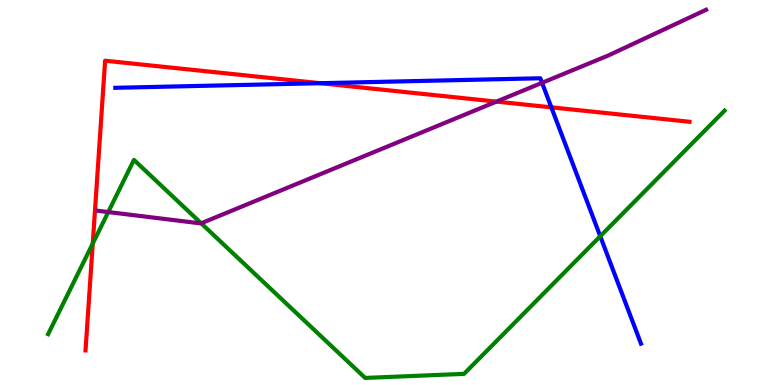[{'lines': ['blue', 'red'], 'intersections': [{'x': 4.13, 'y': 7.84}, {'x': 7.11, 'y': 7.21}]}, {'lines': ['green', 'red'], 'intersections': [{'x': 1.2, 'y': 3.67}]}, {'lines': ['purple', 'red'], 'intersections': [{'x': 6.41, 'y': 7.36}]}, {'lines': ['blue', 'green'], 'intersections': [{'x': 7.75, 'y': 3.86}]}, {'lines': ['blue', 'purple'], 'intersections': [{'x': 6.99, 'y': 7.85}]}, {'lines': ['green', 'purple'], 'intersections': [{'x': 1.4, 'y': 4.49}, {'x': 2.6, 'y': 4.2}]}]